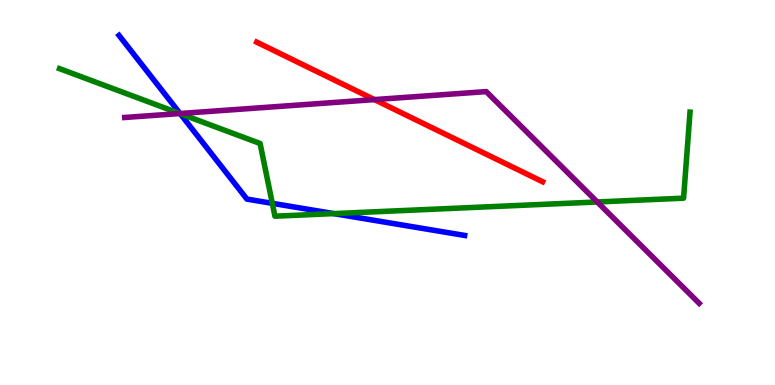[{'lines': ['blue', 'red'], 'intersections': []}, {'lines': ['green', 'red'], 'intersections': []}, {'lines': ['purple', 'red'], 'intersections': [{'x': 4.83, 'y': 7.41}]}, {'lines': ['blue', 'green'], 'intersections': [{'x': 2.32, 'y': 7.05}, {'x': 3.51, 'y': 4.72}, {'x': 4.31, 'y': 4.45}]}, {'lines': ['blue', 'purple'], 'intersections': [{'x': 2.32, 'y': 7.05}]}, {'lines': ['green', 'purple'], 'intersections': [{'x': 2.32, 'y': 7.05}, {'x': 7.71, 'y': 4.75}]}]